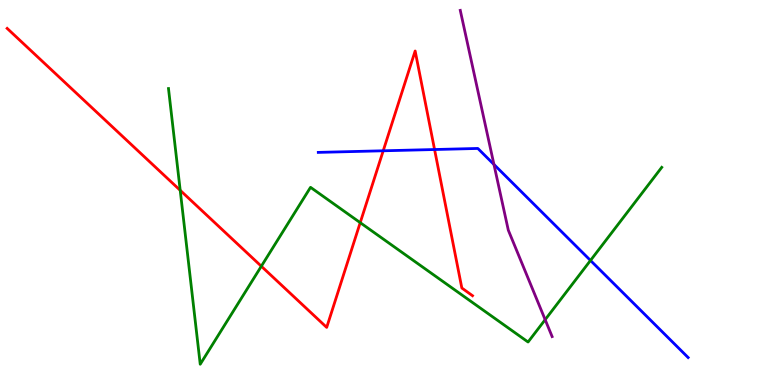[{'lines': ['blue', 'red'], 'intersections': [{'x': 4.94, 'y': 6.08}, {'x': 5.61, 'y': 6.12}]}, {'lines': ['green', 'red'], 'intersections': [{'x': 2.33, 'y': 5.06}, {'x': 3.37, 'y': 3.08}, {'x': 4.65, 'y': 4.22}]}, {'lines': ['purple', 'red'], 'intersections': []}, {'lines': ['blue', 'green'], 'intersections': [{'x': 7.62, 'y': 3.24}]}, {'lines': ['blue', 'purple'], 'intersections': [{'x': 6.37, 'y': 5.73}]}, {'lines': ['green', 'purple'], 'intersections': [{'x': 7.03, 'y': 1.7}]}]